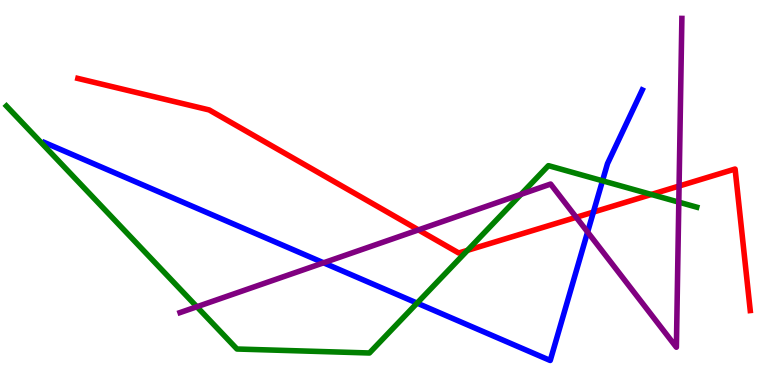[{'lines': ['blue', 'red'], 'intersections': [{'x': 7.66, 'y': 4.49}]}, {'lines': ['green', 'red'], 'intersections': [{'x': 6.03, 'y': 3.5}, {'x': 8.4, 'y': 4.95}]}, {'lines': ['purple', 'red'], 'intersections': [{'x': 5.4, 'y': 4.03}, {'x': 7.44, 'y': 4.36}, {'x': 8.76, 'y': 5.17}]}, {'lines': ['blue', 'green'], 'intersections': [{'x': 5.38, 'y': 2.13}, {'x': 7.77, 'y': 5.3}]}, {'lines': ['blue', 'purple'], 'intersections': [{'x': 4.18, 'y': 3.17}, {'x': 7.58, 'y': 3.97}]}, {'lines': ['green', 'purple'], 'intersections': [{'x': 2.54, 'y': 2.03}, {'x': 6.72, 'y': 4.95}, {'x': 8.76, 'y': 4.75}]}]